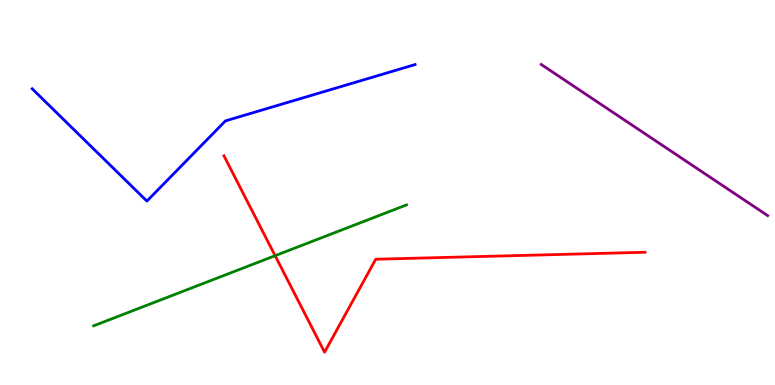[{'lines': ['blue', 'red'], 'intersections': []}, {'lines': ['green', 'red'], 'intersections': [{'x': 3.55, 'y': 3.36}]}, {'lines': ['purple', 'red'], 'intersections': []}, {'lines': ['blue', 'green'], 'intersections': []}, {'lines': ['blue', 'purple'], 'intersections': []}, {'lines': ['green', 'purple'], 'intersections': []}]